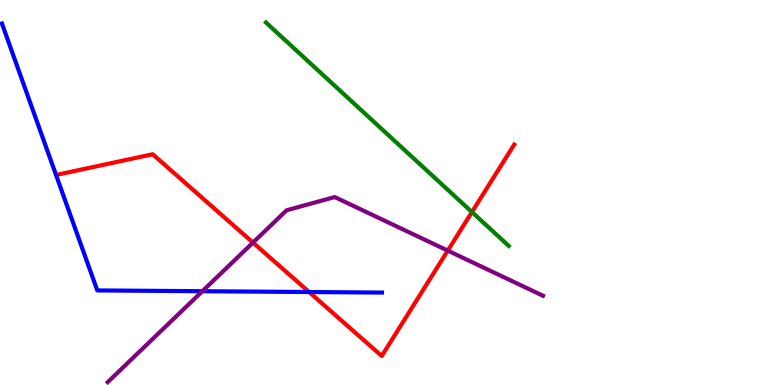[{'lines': ['blue', 'red'], 'intersections': [{'x': 3.99, 'y': 2.42}]}, {'lines': ['green', 'red'], 'intersections': [{'x': 6.09, 'y': 4.49}]}, {'lines': ['purple', 'red'], 'intersections': [{'x': 3.26, 'y': 3.7}, {'x': 5.78, 'y': 3.49}]}, {'lines': ['blue', 'green'], 'intersections': []}, {'lines': ['blue', 'purple'], 'intersections': [{'x': 2.61, 'y': 2.44}]}, {'lines': ['green', 'purple'], 'intersections': []}]